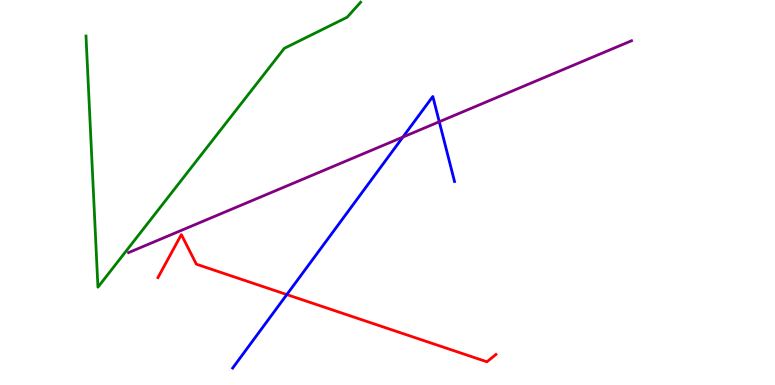[{'lines': ['blue', 'red'], 'intersections': [{'x': 3.7, 'y': 2.35}]}, {'lines': ['green', 'red'], 'intersections': []}, {'lines': ['purple', 'red'], 'intersections': []}, {'lines': ['blue', 'green'], 'intersections': []}, {'lines': ['blue', 'purple'], 'intersections': [{'x': 5.2, 'y': 6.44}, {'x': 5.67, 'y': 6.84}]}, {'lines': ['green', 'purple'], 'intersections': []}]